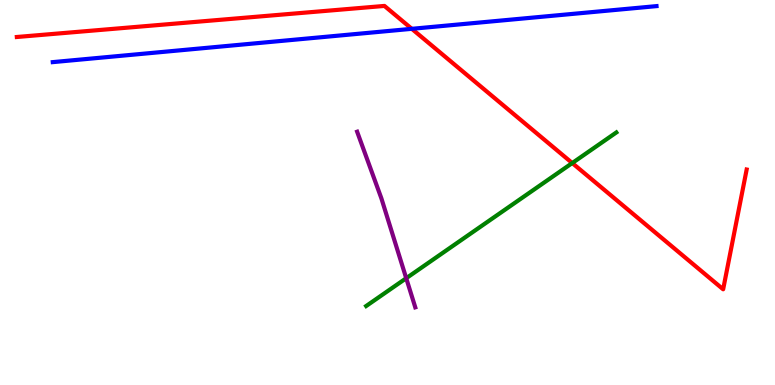[{'lines': ['blue', 'red'], 'intersections': [{'x': 5.31, 'y': 9.25}]}, {'lines': ['green', 'red'], 'intersections': [{'x': 7.38, 'y': 5.77}]}, {'lines': ['purple', 'red'], 'intersections': []}, {'lines': ['blue', 'green'], 'intersections': []}, {'lines': ['blue', 'purple'], 'intersections': []}, {'lines': ['green', 'purple'], 'intersections': [{'x': 5.24, 'y': 2.77}]}]